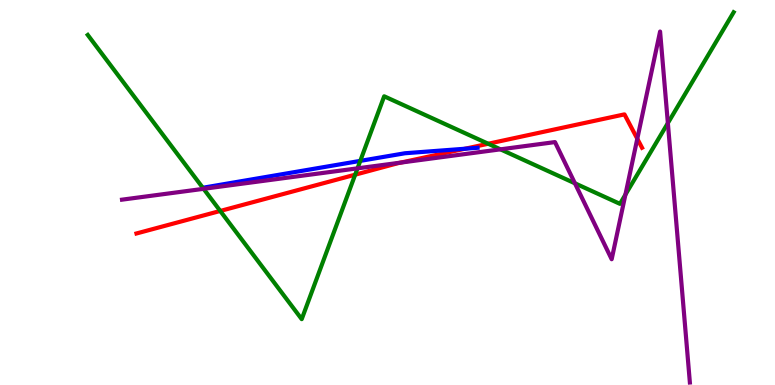[{'lines': ['blue', 'red'], 'intersections': [{'x': 6.0, 'y': 6.14}]}, {'lines': ['green', 'red'], 'intersections': [{'x': 2.84, 'y': 4.52}, {'x': 4.58, 'y': 5.46}, {'x': 6.3, 'y': 6.27}]}, {'lines': ['purple', 'red'], 'intersections': [{'x': 5.17, 'y': 5.78}, {'x': 8.22, 'y': 6.4}]}, {'lines': ['blue', 'green'], 'intersections': [{'x': 4.65, 'y': 5.82}]}, {'lines': ['blue', 'purple'], 'intersections': []}, {'lines': ['green', 'purple'], 'intersections': [{'x': 2.63, 'y': 5.1}, {'x': 4.61, 'y': 5.63}, {'x': 6.46, 'y': 6.12}, {'x': 7.42, 'y': 5.24}, {'x': 8.07, 'y': 4.94}, {'x': 8.62, 'y': 6.8}]}]